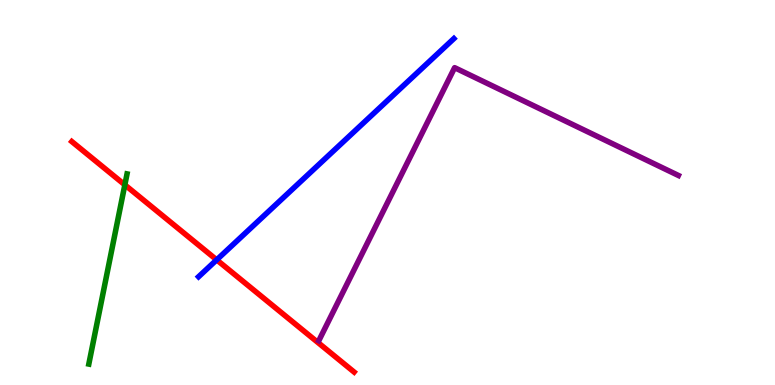[{'lines': ['blue', 'red'], 'intersections': [{'x': 2.8, 'y': 3.25}]}, {'lines': ['green', 'red'], 'intersections': [{'x': 1.61, 'y': 5.2}]}, {'lines': ['purple', 'red'], 'intersections': []}, {'lines': ['blue', 'green'], 'intersections': []}, {'lines': ['blue', 'purple'], 'intersections': []}, {'lines': ['green', 'purple'], 'intersections': []}]